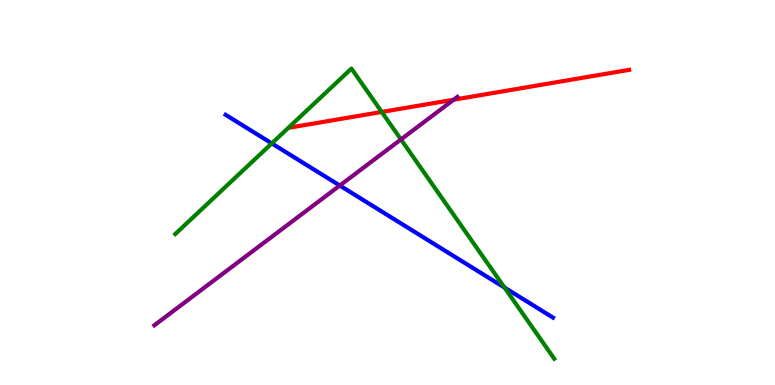[{'lines': ['blue', 'red'], 'intersections': []}, {'lines': ['green', 'red'], 'intersections': [{'x': 4.93, 'y': 7.09}]}, {'lines': ['purple', 'red'], 'intersections': [{'x': 5.85, 'y': 7.41}]}, {'lines': ['blue', 'green'], 'intersections': [{'x': 3.51, 'y': 6.28}, {'x': 6.51, 'y': 2.53}]}, {'lines': ['blue', 'purple'], 'intersections': [{'x': 4.38, 'y': 5.18}]}, {'lines': ['green', 'purple'], 'intersections': [{'x': 5.17, 'y': 6.38}]}]